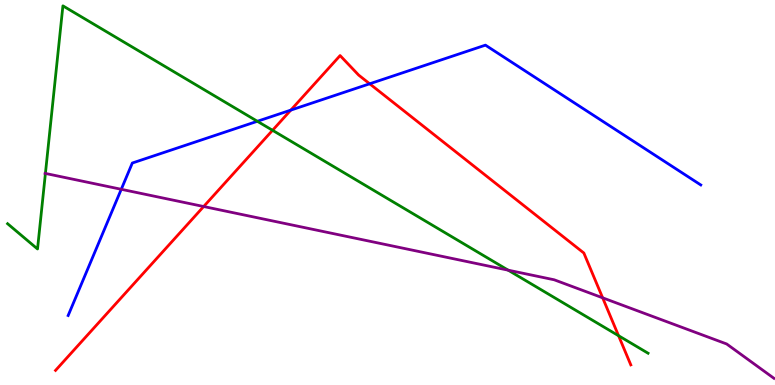[{'lines': ['blue', 'red'], 'intersections': [{'x': 3.75, 'y': 7.14}, {'x': 4.77, 'y': 7.82}]}, {'lines': ['green', 'red'], 'intersections': [{'x': 3.52, 'y': 6.62}, {'x': 7.98, 'y': 1.28}]}, {'lines': ['purple', 'red'], 'intersections': [{'x': 2.63, 'y': 4.64}, {'x': 7.78, 'y': 2.26}]}, {'lines': ['blue', 'green'], 'intersections': [{'x': 3.32, 'y': 6.85}]}, {'lines': ['blue', 'purple'], 'intersections': [{'x': 1.56, 'y': 5.08}]}, {'lines': ['green', 'purple'], 'intersections': [{'x': 0.586, 'y': 5.5}, {'x': 6.56, 'y': 2.98}]}]